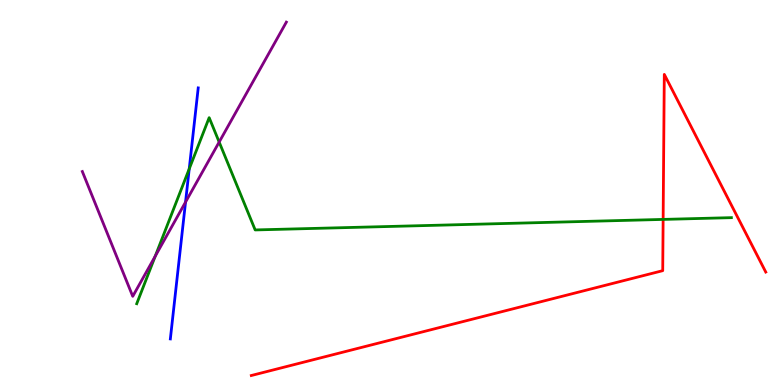[{'lines': ['blue', 'red'], 'intersections': []}, {'lines': ['green', 'red'], 'intersections': [{'x': 8.56, 'y': 4.3}]}, {'lines': ['purple', 'red'], 'intersections': []}, {'lines': ['blue', 'green'], 'intersections': [{'x': 2.44, 'y': 5.61}]}, {'lines': ['blue', 'purple'], 'intersections': [{'x': 2.39, 'y': 4.75}]}, {'lines': ['green', 'purple'], 'intersections': [{'x': 2.0, 'y': 3.35}, {'x': 2.83, 'y': 6.31}]}]